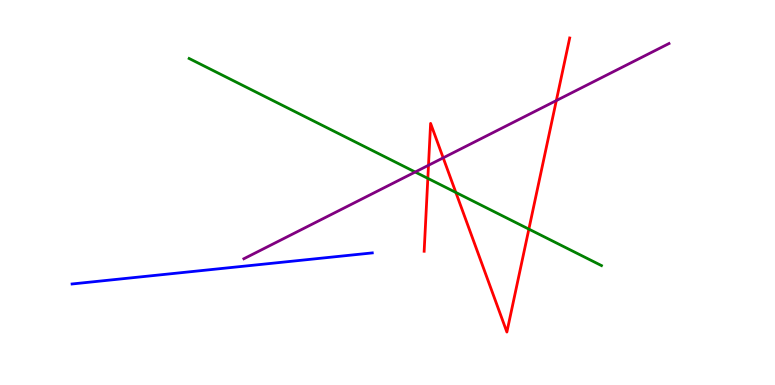[{'lines': ['blue', 'red'], 'intersections': []}, {'lines': ['green', 'red'], 'intersections': [{'x': 5.52, 'y': 5.37}, {'x': 5.88, 'y': 5.0}, {'x': 6.82, 'y': 4.05}]}, {'lines': ['purple', 'red'], 'intersections': [{'x': 5.53, 'y': 5.71}, {'x': 5.72, 'y': 5.9}, {'x': 7.18, 'y': 7.39}]}, {'lines': ['blue', 'green'], 'intersections': []}, {'lines': ['blue', 'purple'], 'intersections': []}, {'lines': ['green', 'purple'], 'intersections': [{'x': 5.36, 'y': 5.53}]}]